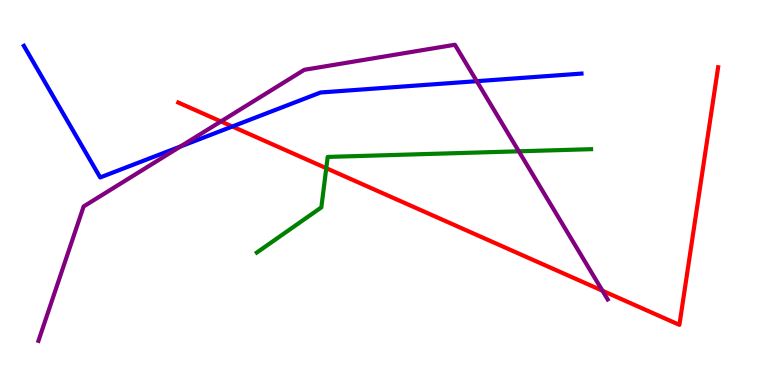[{'lines': ['blue', 'red'], 'intersections': [{'x': 3.0, 'y': 6.71}]}, {'lines': ['green', 'red'], 'intersections': [{'x': 4.21, 'y': 5.63}]}, {'lines': ['purple', 'red'], 'intersections': [{'x': 2.85, 'y': 6.85}, {'x': 7.77, 'y': 2.45}]}, {'lines': ['blue', 'green'], 'intersections': []}, {'lines': ['blue', 'purple'], 'intersections': [{'x': 2.33, 'y': 6.19}, {'x': 6.15, 'y': 7.89}]}, {'lines': ['green', 'purple'], 'intersections': [{'x': 6.69, 'y': 6.07}]}]